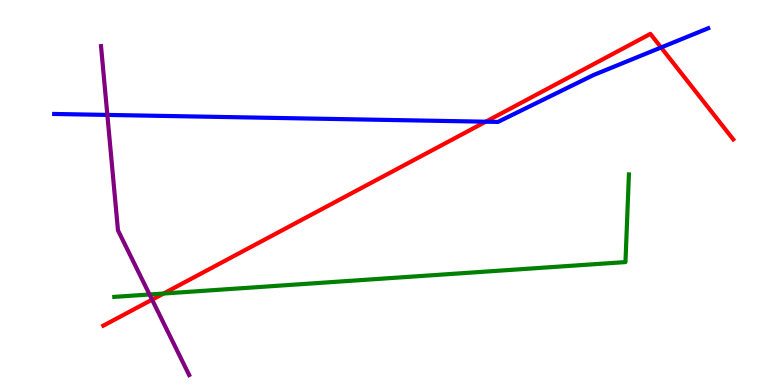[{'lines': ['blue', 'red'], 'intersections': [{'x': 6.27, 'y': 6.84}, {'x': 8.53, 'y': 8.77}]}, {'lines': ['green', 'red'], 'intersections': [{'x': 2.11, 'y': 2.38}]}, {'lines': ['purple', 'red'], 'intersections': [{'x': 1.96, 'y': 2.22}]}, {'lines': ['blue', 'green'], 'intersections': []}, {'lines': ['blue', 'purple'], 'intersections': [{'x': 1.39, 'y': 7.02}]}, {'lines': ['green', 'purple'], 'intersections': [{'x': 1.93, 'y': 2.35}]}]